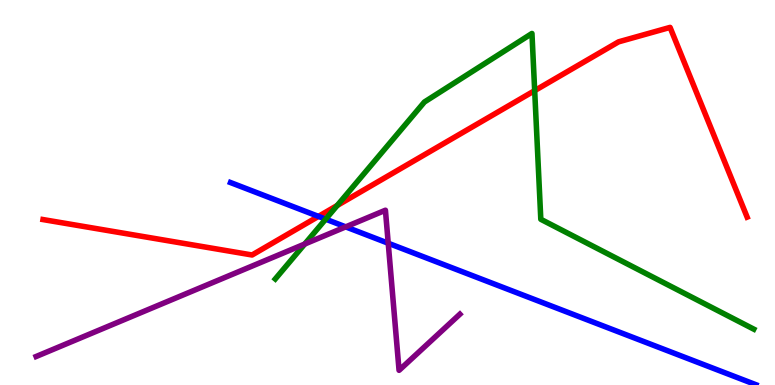[{'lines': ['blue', 'red'], 'intersections': [{'x': 4.11, 'y': 4.38}]}, {'lines': ['green', 'red'], 'intersections': [{'x': 4.35, 'y': 4.66}, {'x': 6.9, 'y': 7.65}]}, {'lines': ['purple', 'red'], 'intersections': []}, {'lines': ['blue', 'green'], 'intersections': [{'x': 4.2, 'y': 4.31}]}, {'lines': ['blue', 'purple'], 'intersections': [{'x': 4.46, 'y': 4.11}, {'x': 5.01, 'y': 3.68}]}, {'lines': ['green', 'purple'], 'intersections': [{'x': 3.93, 'y': 3.66}]}]